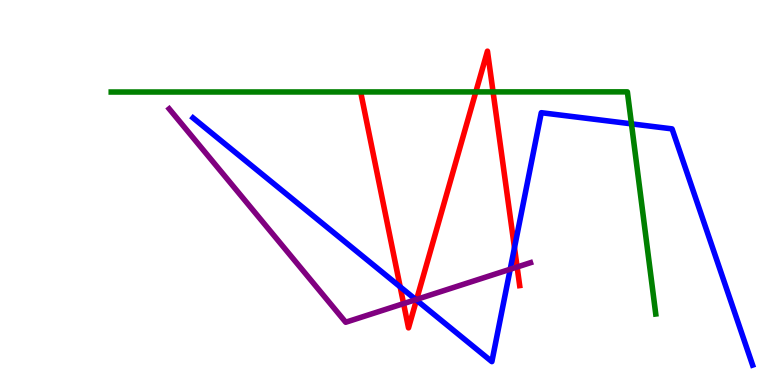[{'lines': ['blue', 'red'], 'intersections': [{'x': 5.16, 'y': 2.55}, {'x': 5.37, 'y': 2.21}, {'x': 6.64, 'y': 3.57}]}, {'lines': ['green', 'red'], 'intersections': [{'x': 6.14, 'y': 7.61}, {'x': 6.36, 'y': 7.61}]}, {'lines': ['purple', 'red'], 'intersections': [{'x': 5.21, 'y': 2.11}, {'x': 5.38, 'y': 2.22}, {'x': 6.67, 'y': 3.06}]}, {'lines': ['blue', 'green'], 'intersections': [{'x': 8.15, 'y': 6.78}]}, {'lines': ['blue', 'purple'], 'intersections': [{'x': 5.37, 'y': 2.22}, {'x': 6.58, 'y': 3.01}]}, {'lines': ['green', 'purple'], 'intersections': []}]